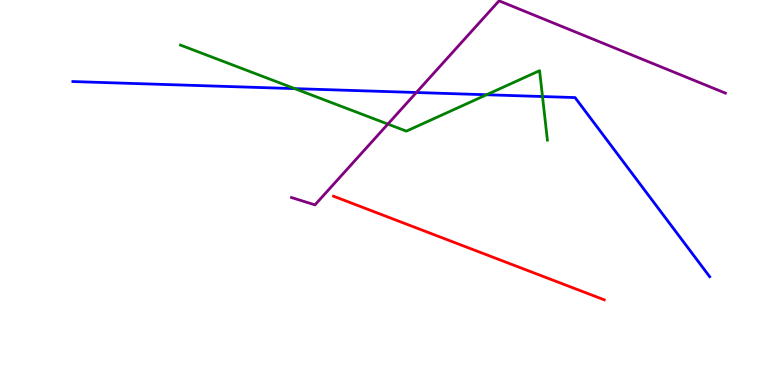[{'lines': ['blue', 'red'], 'intersections': []}, {'lines': ['green', 'red'], 'intersections': []}, {'lines': ['purple', 'red'], 'intersections': []}, {'lines': ['blue', 'green'], 'intersections': [{'x': 3.8, 'y': 7.7}, {'x': 6.28, 'y': 7.54}, {'x': 7.0, 'y': 7.49}]}, {'lines': ['blue', 'purple'], 'intersections': [{'x': 5.37, 'y': 7.6}]}, {'lines': ['green', 'purple'], 'intersections': [{'x': 5.0, 'y': 6.78}]}]